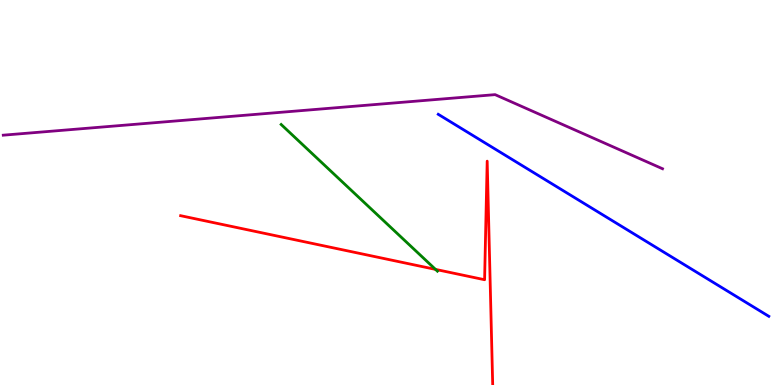[{'lines': ['blue', 'red'], 'intersections': []}, {'lines': ['green', 'red'], 'intersections': [{'x': 5.62, 'y': 3.0}]}, {'lines': ['purple', 'red'], 'intersections': []}, {'lines': ['blue', 'green'], 'intersections': []}, {'lines': ['blue', 'purple'], 'intersections': []}, {'lines': ['green', 'purple'], 'intersections': []}]